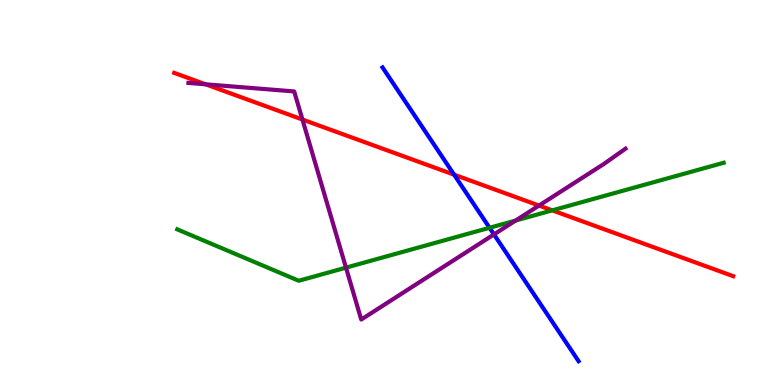[{'lines': ['blue', 'red'], 'intersections': [{'x': 5.86, 'y': 5.46}]}, {'lines': ['green', 'red'], 'intersections': [{'x': 7.13, 'y': 4.54}]}, {'lines': ['purple', 'red'], 'intersections': [{'x': 2.65, 'y': 7.81}, {'x': 3.9, 'y': 6.9}, {'x': 6.96, 'y': 4.66}]}, {'lines': ['blue', 'green'], 'intersections': [{'x': 6.32, 'y': 4.08}]}, {'lines': ['blue', 'purple'], 'intersections': [{'x': 6.37, 'y': 3.91}]}, {'lines': ['green', 'purple'], 'intersections': [{'x': 4.46, 'y': 3.05}, {'x': 6.65, 'y': 4.27}]}]